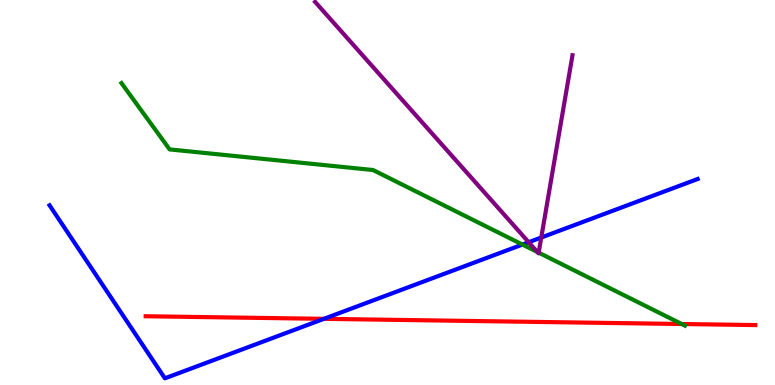[{'lines': ['blue', 'red'], 'intersections': [{'x': 4.18, 'y': 1.72}]}, {'lines': ['green', 'red'], 'intersections': [{'x': 8.8, 'y': 1.58}]}, {'lines': ['purple', 'red'], 'intersections': []}, {'lines': ['blue', 'green'], 'intersections': [{'x': 6.74, 'y': 3.65}]}, {'lines': ['blue', 'purple'], 'intersections': [{'x': 6.82, 'y': 3.71}, {'x': 6.98, 'y': 3.83}]}, {'lines': ['green', 'purple'], 'intersections': [{'x': 6.93, 'y': 3.45}, {'x': 6.95, 'y': 3.44}]}]